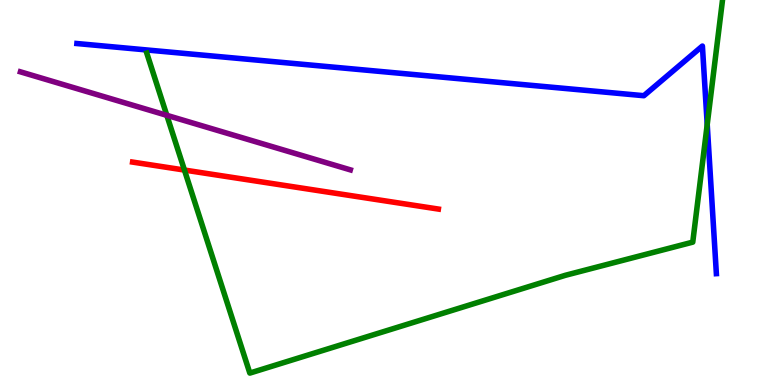[{'lines': ['blue', 'red'], 'intersections': []}, {'lines': ['green', 'red'], 'intersections': [{'x': 2.38, 'y': 5.58}]}, {'lines': ['purple', 'red'], 'intersections': []}, {'lines': ['blue', 'green'], 'intersections': [{'x': 9.13, 'y': 6.77}]}, {'lines': ['blue', 'purple'], 'intersections': []}, {'lines': ['green', 'purple'], 'intersections': [{'x': 2.15, 'y': 7.0}]}]